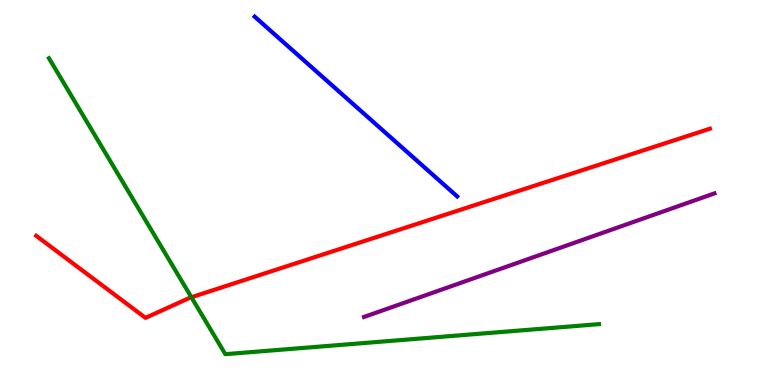[{'lines': ['blue', 'red'], 'intersections': []}, {'lines': ['green', 'red'], 'intersections': [{'x': 2.47, 'y': 2.28}]}, {'lines': ['purple', 'red'], 'intersections': []}, {'lines': ['blue', 'green'], 'intersections': []}, {'lines': ['blue', 'purple'], 'intersections': []}, {'lines': ['green', 'purple'], 'intersections': []}]